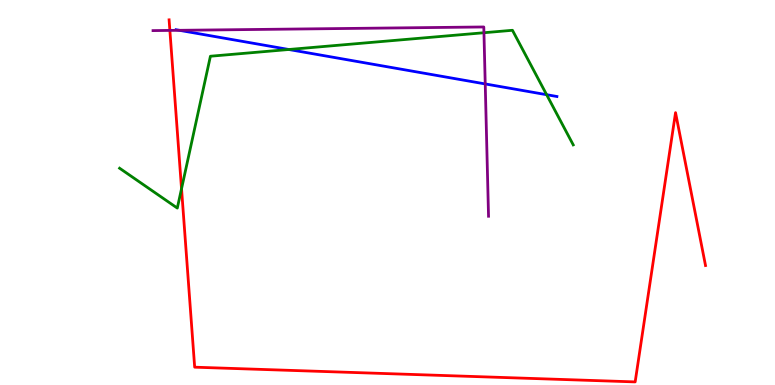[{'lines': ['blue', 'red'], 'intersections': []}, {'lines': ['green', 'red'], 'intersections': [{'x': 2.34, 'y': 5.1}]}, {'lines': ['purple', 'red'], 'intersections': [{'x': 2.19, 'y': 9.21}]}, {'lines': ['blue', 'green'], 'intersections': [{'x': 3.73, 'y': 8.71}, {'x': 7.05, 'y': 7.54}]}, {'lines': ['blue', 'purple'], 'intersections': [{'x': 2.31, 'y': 9.21}, {'x': 6.26, 'y': 7.82}]}, {'lines': ['green', 'purple'], 'intersections': [{'x': 6.24, 'y': 9.15}]}]